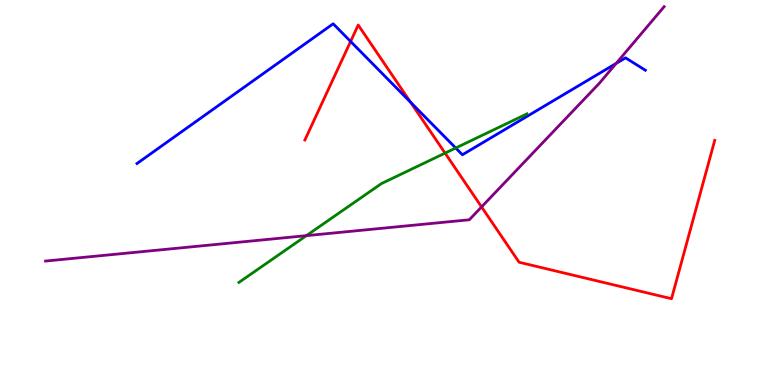[{'lines': ['blue', 'red'], 'intersections': [{'x': 4.52, 'y': 8.92}, {'x': 5.3, 'y': 7.34}]}, {'lines': ['green', 'red'], 'intersections': [{'x': 5.74, 'y': 6.02}]}, {'lines': ['purple', 'red'], 'intersections': [{'x': 6.21, 'y': 4.63}]}, {'lines': ['blue', 'green'], 'intersections': [{'x': 5.88, 'y': 6.16}]}, {'lines': ['blue', 'purple'], 'intersections': [{'x': 7.95, 'y': 8.35}]}, {'lines': ['green', 'purple'], 'intersections': [{'x': 3.95, 'y': 3.88}]}]